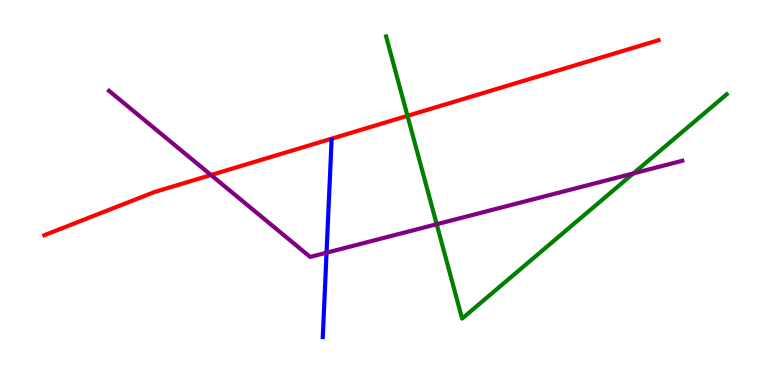[{'lines': ['blue', 'red'], 'intersections': []}, {'lines': ['green', 'red'], 'intersections': [{'x': 5.26, 'y': 6.99}]}, {'lines': ['purple', 'red'], 'intersections': [{'x': 2.72, 'y': 5.45}]}, {'lines': ['blue', 'green'], 'intersections': []}, {'lines': ['blue', 'purple'], 'intersections': [{'x': 4.21, 'y': 3.44}]}, {'lines': ['green', 'purple'], 'intersections': [{'x': 5.63, 'y': 4.18}, {'x': 8.17, 'y': 5.5}]}]